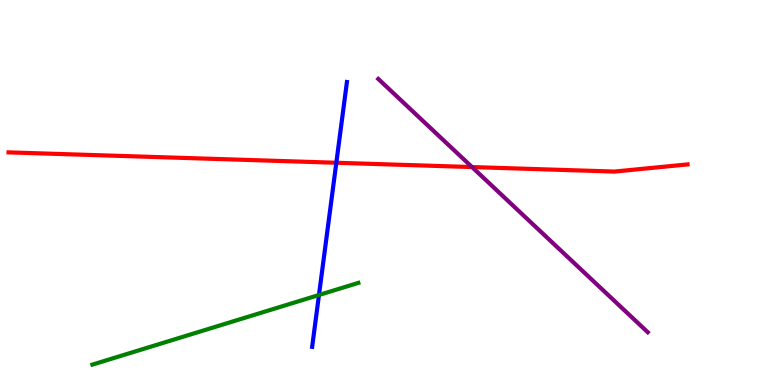[{'lines': ['blue', 'red'], 'intersections': [{'x': 4.34, 'y': 5.77}]}, {'lines': ['green', 'red'], 'intersections': []}, {'lines': ['purple', 'red'], 'intersections': [{'x': 6.09, 'y': 5.66}]}, {'lines': ['blue', 'green'], 'intersections': [{'x': 4.12, 'y': 2.34}]}, {'lines': ['blue', 'purple'], 'intersections': []}, {'lines': ['green', 'purple'], 'intersections': []}]